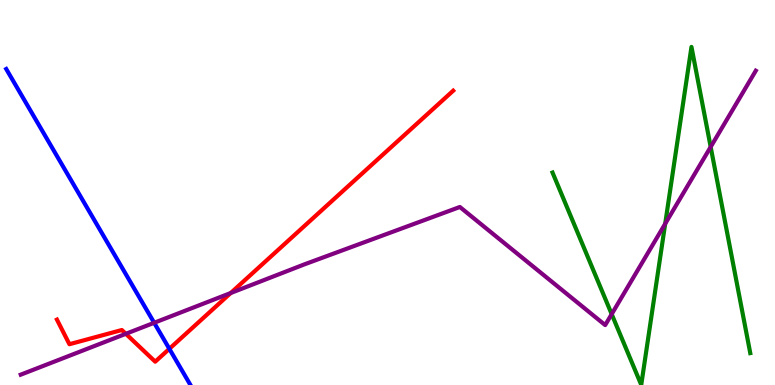[{'lines': ['blue', 'red'], 'intersections': [{'x': 2.19, 'y': 0.94}]}, {'lines': ['green', 'red'], 'intersections': []}, {'lines': ['purple', 'red'], 'intersections': [{'x': 1.62, 'y': 1.33}, {'x': 2.98, 'y': 2.39}]}, {'lines': ['blue', 'green'], 'intersections': []}, {'lines': ['blue', 'purple'], 'intersections': [{'x': 1.99, 'y': 1.62}]}, {'lines': ['green', 'purple'], 'intersections': [{'x': 7.89, 'y': 1.84}, {'x': 8.58, 'y': 4.19}, {'x': 9.17, 'y': 6.18}]}]